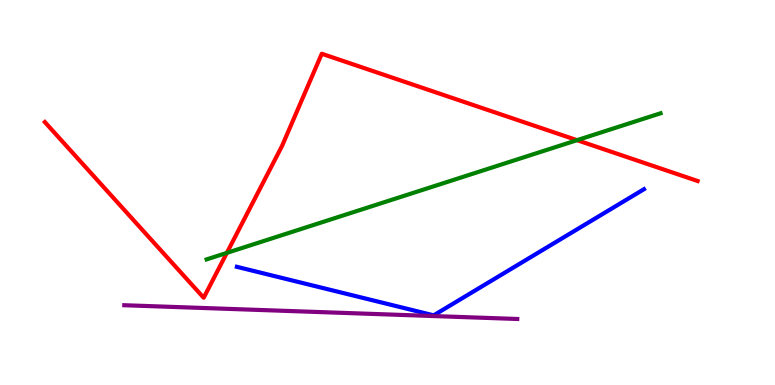[{'lines': ['blue', 'red'], 'intersections': []}, {'lines': ['green', 'red'], 'intersections': [{'x': 2.93, 'y': 3.43}, {'x': 7.45, 'y': 6.36}]}, {'lines': ['purple', 'red'], 'intersections': []}, {'lines': ['blue', 'green'], 'intersections': []}, {'lines': ['blue', 'purple'], 'intersections': []}, {'lines': ['green', 'purple'], 'intersections': []}]